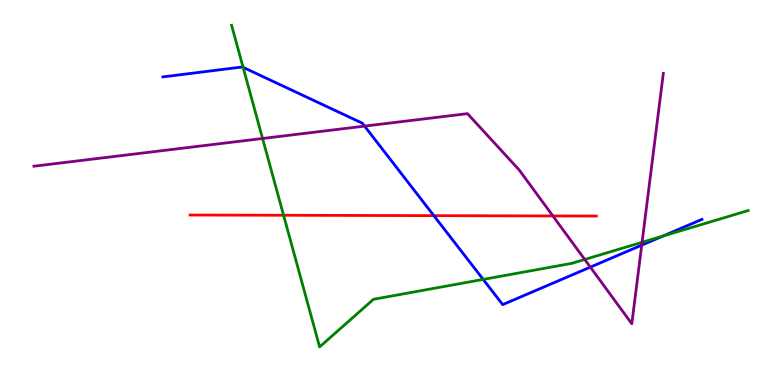[{'lines': ['blue', 'red'], 'intersections': [{'x': 5.6, 'y': 4.4}]}, {'lines': ['green', 'red'], 'intersections': [{'x': 3.66, 'y': 4.41}]}, {'lines': ['purple', 'red'], 'intersections': [{'x': 7.13, 'y': 4.39}]}, {'lines': ['blue', 'green'], 'intersections': [{'x': 3.14, 'y': 8.25}, {'x': 6.23, 'y': 2.74}, {'x': 8.55, 'y': 3.87}]}, {'lines': ['blue', 'purple'], 'intersections': [{'x': 4.7, 'y': 6.72}, {'x': 7.62, 'y': 3.06}, {'x': 8.28, 'y': 3.63}]}, {'lines': ['green', 'purple'], 'intersections': [{'x': 3.39, 'y': 6.4}, {'x': 7.54, 'y': 3.26}, {'x': 8.28, 'y': 3.71}]}]